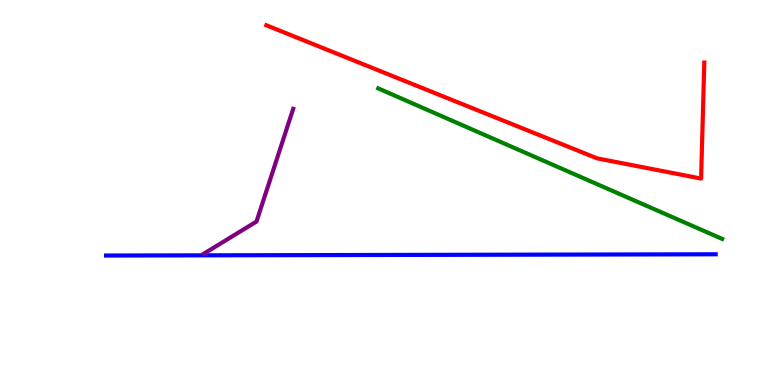[{'lines': ['blue', 'red'], 'intersections': []}, {'lines': ['green', 'red'], 'intersections': []}, {'lines': ['purple', 'red'], 'intersections': []}, {'lines': ['blue', 'green'], 'intersections': []}, {'lines': ['blue', 'purple'], 'intersections': []}, {'lines': ['green', 'purple'], 'intersections': []}]